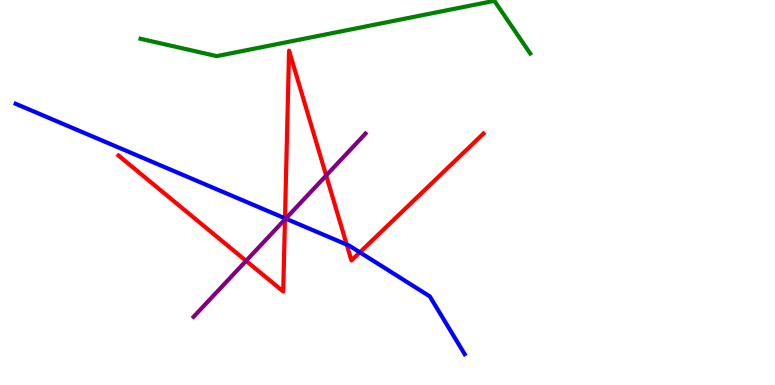[{'lines': ['blue', 'red'], 'intersections': [{'x': 3.68, 'y': 4.33}, {'x': 4.47, 'y': 3.65}, {'x': 4.64, 'y': 3.45}]}, {'lines': ['green', 'red'], 'intersections': []}, {'lines': ['purple', 'red'], 'intersections': [{'x': 3.18, 'y': 3.22}, {'x': 3.68, 'y': 4.3}, {'x': 4.21, 'y': 5.44}]}, {'lines': ['blue', 'green'], 'intersections': []}, {'lines': ['blue', 'purple'], 'intersections': [{'x': 3.69, 'y': 4.32}]}, {'lines': ['green', 'purple'], 'intersections': []}]